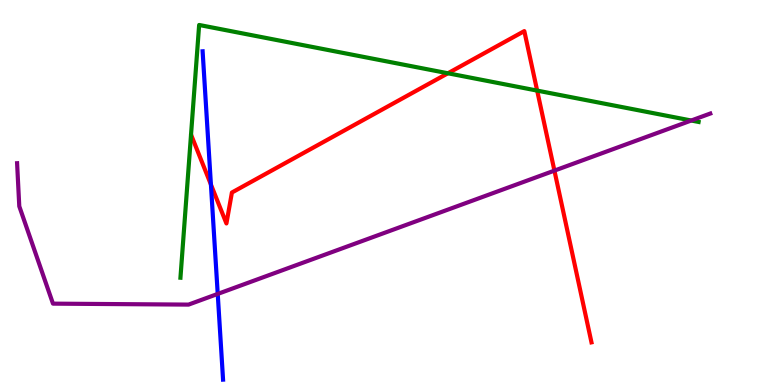[{'lines': ['blue', 'red'], 'intersections': [{'x': 2.72, 'y': 5.21}]}, {'lines': ['green', 'red'], 'intersections': [{'x': 5.78, 'y': 8.1}, {'x': 6.93, 'y': 7.65}]}, {'lines': ['purple', 'red'], 'intersections': [{'x': 7.15, 'y': 5.57}]}, {'lines': ['blue', 'green'], 'intersections': []}, {'lines': ['blue', 'purple'], 'intersections': [{'x': 2.81, 'y': 2.37}]}, {'lines': ['green', 'purple'], 'intersections': [{'x': 8.92, 'y': 6.87}]}]